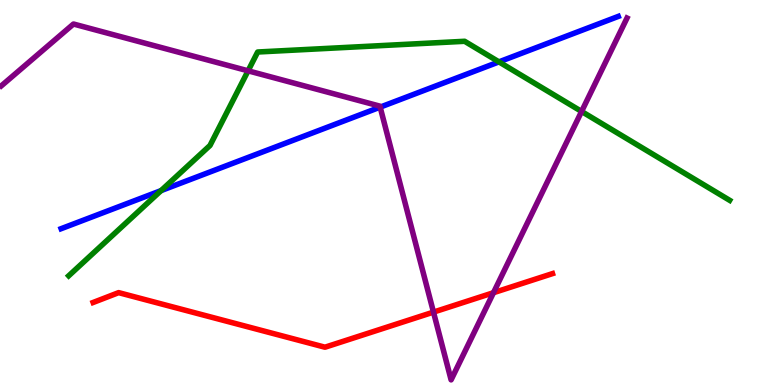[{'lines': ['blue', 'red'], 'intersections': []}, {'lines': ['green', 'red'], 'intersections': []}, {'lines': ['purple', 'red'], 'intersections': [{'x': 5.59, 'y': 1.89}, {'x': 6.37, 'y': 2.4}]}, {'lines': ['blue', 'green'], 'intersections': [{'x': 2.08, 'y': 5.05}, {'x': 6.44, 'y': 8.39}]}, {'lines': ['blue', 'purple'], 'intersections': [{'x': 4.91, 'y': 7.22}]}, {'lines': ['green', 'purple'], 'intersections': [{'x': 3.2, 'y': 8.16}, {'x': 7.5, 'y': 7.1}]}]